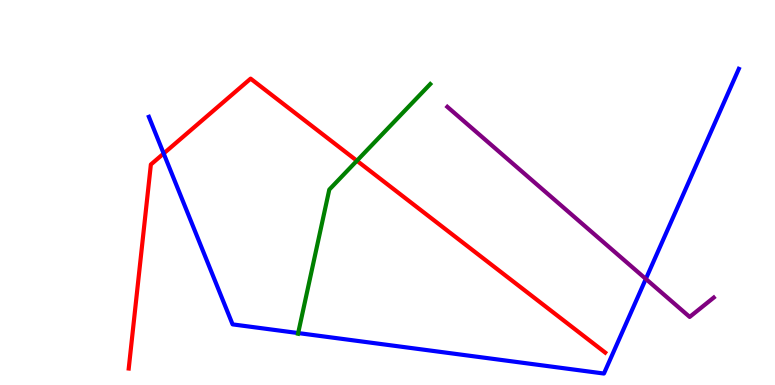[{'lines': ['blue', 'red'], 'intersections': [{'x': 2.11, 'y': 6.01}]}, {'lines': ['green', 'red'], 'intersections': [{'x': 4.61, 'y': 5.82}]}, {'lines': ['purple', 'red'], 'intersections': []}, {'lines': ['blue', 'green'], 'intersections': [{'x': 3.85, 'y': 1.35}]}, {'lines': ['blue', 'purple'], 'intersections': [{'x': 8.33, 'y': 2.76}]}, {'lines': ['green', 'purple'], 'intersections': []}]